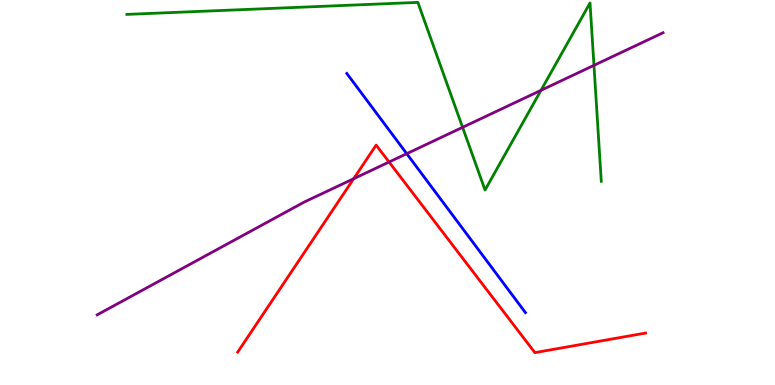[{'lines': ['blue', 'red'], 'intersections': []}, {'lines': ['green', 'red'], 'intersections': []}, {'lines': ['purple', 'red'], 'intersections': [{'x': 4.56, 'y': 5.36}, {'x': 5.02, 'y': 5.79}]}, {'lines': ['blue', 'green'], 'intersections': []}, {'lines': ['blue', 'purple'], 'intersections': [{'x': 5.25, 'y': 6.01}]}, {'lines': ['green', 'purple'], 'intersections': [{'x': 5.97, 'y': 6.69}, {'x': 6.98, 'y': 7.65}, {'x': 7.66, 'y': 8.3}]}]